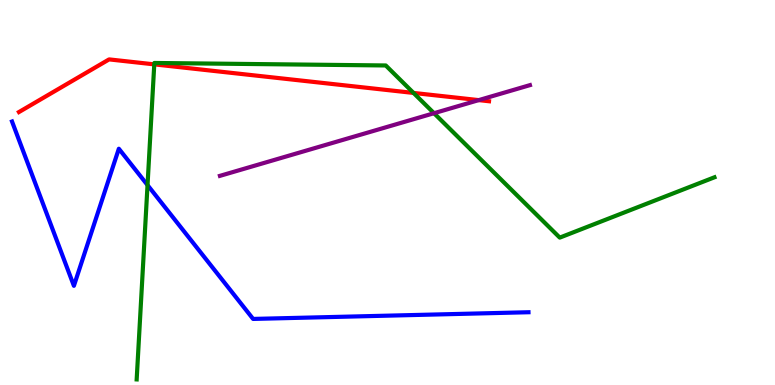[{'lines': ['blue', 'red'], 'intersections': []}, {'lines': ['green', 'red'], 'intersections': [{'x': 1.99, 'y': 8.33}, {'x': 5.34, 'y': 7.59}]}, {'lines': ['purple', 'red'], 'intersections': [{'x': 6.18, 'y': 7.4}]}, {'lines': ['blue', 'green'], 'intersections': [{'x': 1.9, 'y': 5.19}]}, {'lines': ['blue', 'purple'], 'intersections': []}, {'lines': ['green', 'purple'], 'intersections': [{'x': 5.6, 'y': 7.06}]}]